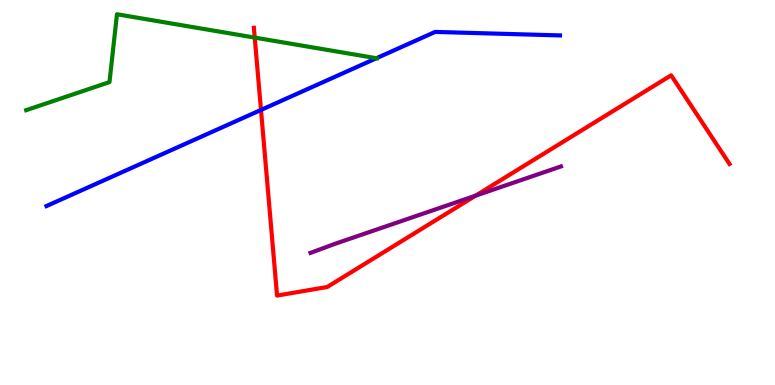[{'lines': ['blue', 'red'], 'intersections': [{'x': 3.37, 'y': 7.14}]}, {'lines': ['green', 'red'], 'intersections': [{'x': 3.29, 'y': 9.02}]}, {'lines': ['purple', 'red'], 'intersections': [{'x': 6.14, 'y': 4.92}]}, {'lines': ['blue', 'green'], 'intersections': [{'x': 4.86, 'y': 8.49}]}, {'lines': ['blue', 'purple'], 'intersections': []}, {'lines': ['green', 'purple'], 'intersections': []}]